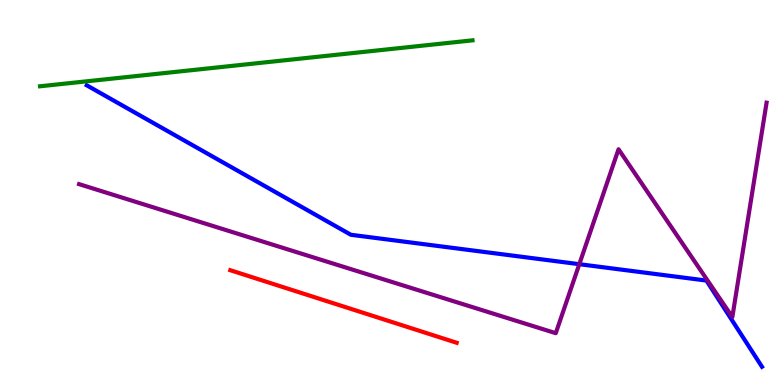[{'lines': ['blue', 'red'], 'intersections': []}, {'lines': ['green', 'red'], 'intersections': []}, {'lines': ['purple', 'red'], 'intersections': []}, {'lines': ['blue', 'green'], 'intersections': []}, {'lines': ['blue', 'purple'], 'intersections': [{'x': 7.48, 'y': 3.14}]}, {'lines': ['green', 'purple'], 'intersections': []}]